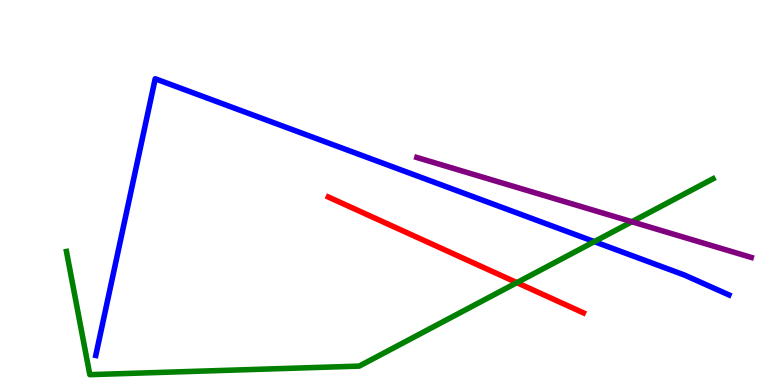[{'lines': ['blue', 'red'], 'intersections': []}, {'lines': ['green', 'red'], 'intersections': [{'x': 6.67, 'y': 2.66}]}, {'lines': ['purple', 'red'], 'intersections': []}, {'lines': ['blue', 'green'], 'intersections': [{'x': 7.67, 'y': 3.72}]}, {'lines': ['blue', 'purple'], 'intersections': []}, {'lines': ['green', 'purple'], 'intersections': [{'x': 8.15, 'y': 4.24}]}]